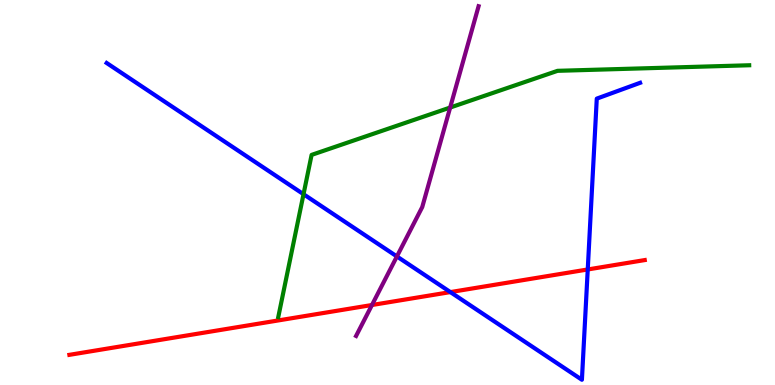[{'lines': ['blue', 'red'], 'intersections': [{'x': 5.81, 'y': 2.41}, {'x': 7.58, 'y': 3.0}]}, {'lines': ['green', 'red'], 'intersections': []}, {'lines': ['purple', 'red'], 'intersections': [{'x': 4.8, 'y': 2.08}]}, {'lines': ['blue', 'green'], 'intersections': [{'x': 3.92, 'y': 4.96}]}, {'lines': ['blue', 'purple'], 'intersections': [{'x': 5.12, 'y': 3.34}]}, {'lines': ['green', 'purple'], 'intersections': [{'x': 5.81, 'y': 7.21}]}]